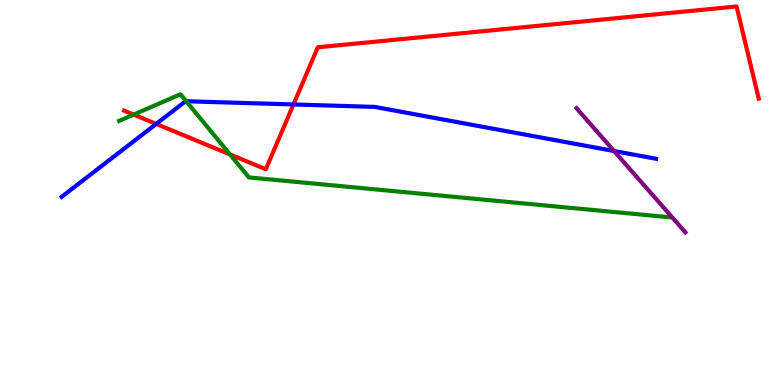[{'lines': ['blue', 'red'], 'intersections': [{'x': 2.02, 'y': 6.78}, {'x': 3.79, 'y': 7.29}]}, {'lines': ['green', 'red'], 'intersections': [{'x': 1.73, 'y': 7.02}, {'x': 2.97, 'y': 5.99}]}, {'lines': ['purple', 'red'], 'intersections': []}, {'lines': ['blue', 'green'], 'intersections': [{'x': 2.4, 'y': 7.37}]}, {'lines': ['blue', 'purple'], 'intersections': [{'x': 7.92, 'y': 6.08}]}, {'lines': ['green', 'purple'], 'intersections': []}]